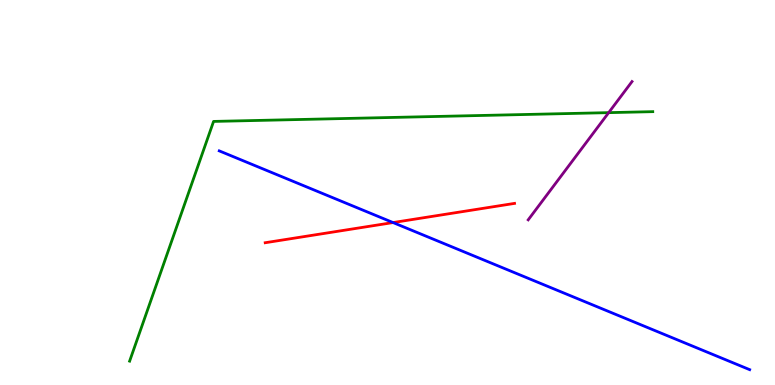[{'lines': ['blue', 'red'], 'intersections': [{'x': 5.07, 'y': 4.22}]}, {'lines': ['green', 'red'], 'intersections': []}, {'lines': ['purple', 'red'], 'intersections': []}, {'lines': ['blue', 'green'], 'intersections': []}, {'lines': ['blue', 'purple'], 'intersections': []}, {'lines': ['green', 'purple'], 'intersections': [{'x': 7.85, 'y': 7.07}]}]